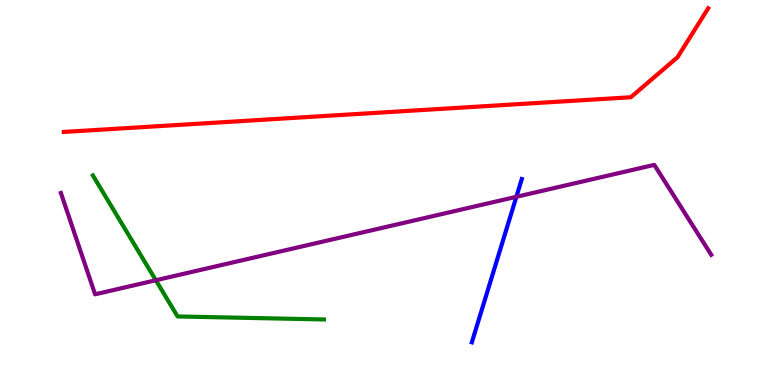[{'lines': ['blue', 'red'], 'intersections': []}, {'lines': ['green', 'red'], 'intersections': []}, {'lines': ['purple', 'red'], 'intersections': []}, {'lines': ['blue', 'green'], 'intersections': []}, {'lines': ['blue', 'purple'], 'intersections': [{'x': 6.66, 'y': 4.89}]}, {'lines': ['green', 'purple'], 'intersections': [{'x': 2.01, 'y': 2.72}]}]